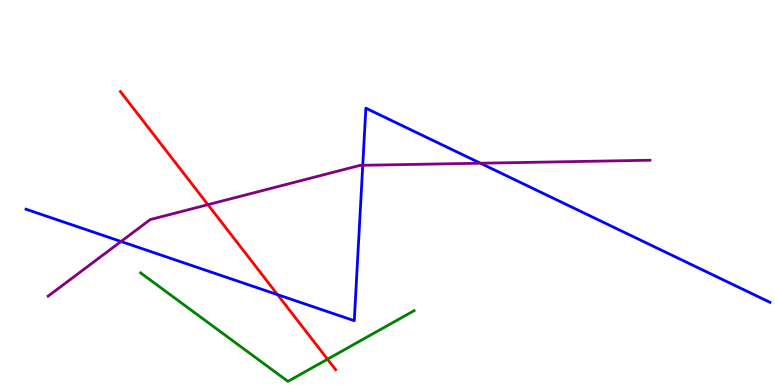[{'lines': ['blue', 'red'], 'intersections': [{'x': 3.58, 'y': 2.35}]}, {'lines': ['green', 'red'], 'intersections': [{'x': 4.23, 'y': 0.67}]}, {'lines': ['purple', 'red'], 'intersections': [{'x': 2.68, 'y': 4.68}]}, {'lines': ['blue', 'green'], 'intersections': []}, {'lines': ['blue', 'purple'], 'intersections': [{'x': 1.56, 'y': 3.73}, {'x': 4.68, 'y': 5.71}, {'x': 6.2, 'y': 5.76}]}, {'lines': ['green', 'purple'], 'intersections': []}]